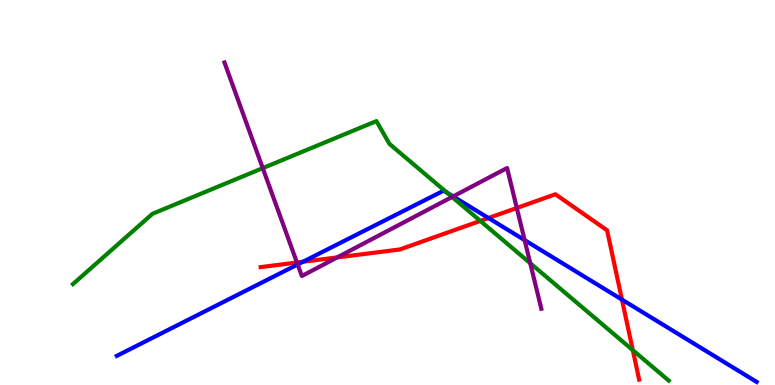[{'lines': ['blue', 'red'], 'intersections': [{'x': 3.91, 'y': 3.2}, {'x': 6.3, 'y': 4.34}, {'x': 8.03, 'y': 2.22}]}, {'lines': ['green', 'red'], 'intersections': [{'x': 6.2, 'y': 4.26}, {'x': 8.17, 'y': 0.905}]}, {'lines': ['purple', 'red'], 'intersections': [{'x': 3.83, 'y': 3.18}, {'x': 4.35, 'y': 3.31}, {'x': 6.67, 'y': 4.6}]}, {'lines': ['blue', 'green'], 'intersections': [{'x': 5.77, 'y': 4.99}]}, {'lines': ['blue', 'purple'], 'intersections': [{'x': 3.84, 'y': 3.13}, {'x': 5.85, 'y': 4.9}, {'x': 6.77, 'y': 3.76}]}, {'lines': ['green', 'purple'], 'intersections': [{'x': 3.39, 'y': 5.63}, {'x': 5.83, 'y': 4.88}, {'x': 6.84, 'y': 3.16}]}]